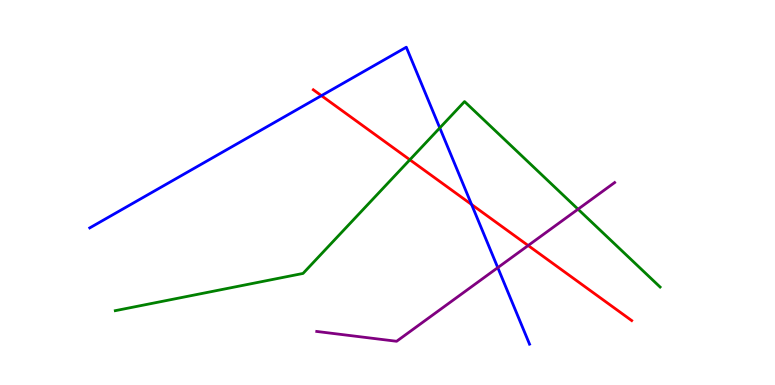[{'lines': ['blue', 'red'], 'intersections': [{'x': 4.15, 'y': 7.52}, {'x': 6.08, 'y': 4.69}]}, {'lines': ['green', 'red'], 'intersections': [{'x': 5.29, 'y': 5.85}]}, {'lines': ['purple', 'red'], 'intersections': [{'x': 6.81, 'y': 3.62}]}, {'lines': ['blue', 'green'], 'intersections': [{'x': 5.67, 'y': 6.68}]}, {'lines': ['blue', 'purple'], 'intersections': [{'x': 6.42, 'y': 3.05}]}, {'lines': ['green', 'purple'], 'intersections': [{'x': 7.46, 'y': 4.57}]}]